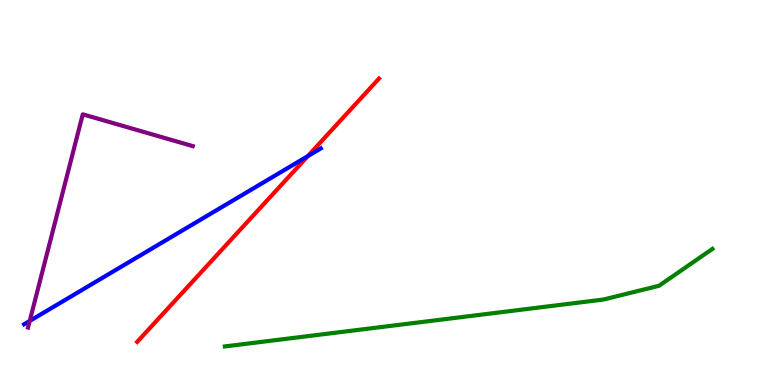[{'lines': ['blue', 'red'], 'intersections': [{'x': 3.97, 'y': 5.94}]}, {'lines': ['green', 'red'], 'intersections': []}, {'lines': ['purple', 'red'], 'intersections': []}, {'lines': ['blue', 'green'], 'intersections': []}, {'lines': ['blue', 'purple'], 'intersections': [{'x': 0.384, 'y': 1.66}]}, {'lines': ['green', 'purple'], 'intersections': []}]